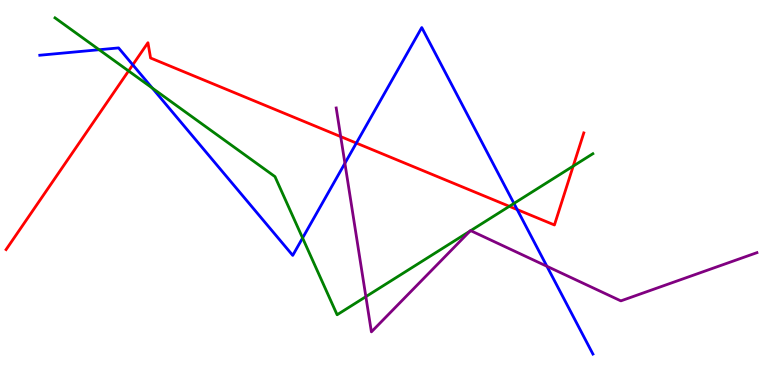[{'lines': ['blue', 'red'], 'intersections': [{'x': 1.71, 'y': 8.32}, {'x': 4.6, 'y': 6.28}, {'x': 6.67, 'y': 4.56}]}, {'lines': ['green', 'red'], 'intersections': [{'x': 1.66, 'y': 8.16}, {'x': 6.57, 'y': 4.64}, {'x': 7.4, 'y': 5.69}]}, {'lines': ['purple', 'red'], 'intersections': [{'x': 4.4, 'y': 6.45}]}, {'lines': ['blue', 'green'], 'intersections': [{'x': 1.28, 'y': 8.71}, {'x': 1.97, 'y': 7.71}, {'x': 3.9, 'y': 3.82}, {'x': 6.63, 'y': 4.72}]}, {'lines': ['blue', 'purple'], 'intersections': [{'x': 4.45, 'y': 5.76}, {'x': 7.06, 'y': 3.08}]}, {'lines': ['green', 'purple'], 'intersections': [{'x': 4.72, 'y': 2.29}, {'x': 6.06, 'y': 4.0}, {'x': 6.07, 'y': 4.01}]}]